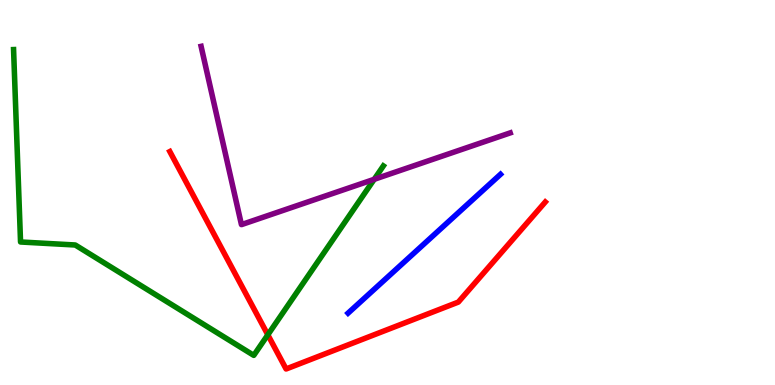[{'lines': ['blue', 'red'], 'intersections': []}, {'lines': ['green', 'red'], 'intersections': [{'x': 3.46, 'y': 1.3}]}, {'lines': ['purple', 'red'], 'intersections': []}, {'lines': ['blue', 'green'], 'intersections': []}, {'lines': ['blue', 'purple'], 'intersections': []}, {'lines': ['green', 'purple'], 'intersections': [{'x': 4.83, 'y': 5.34}]}]